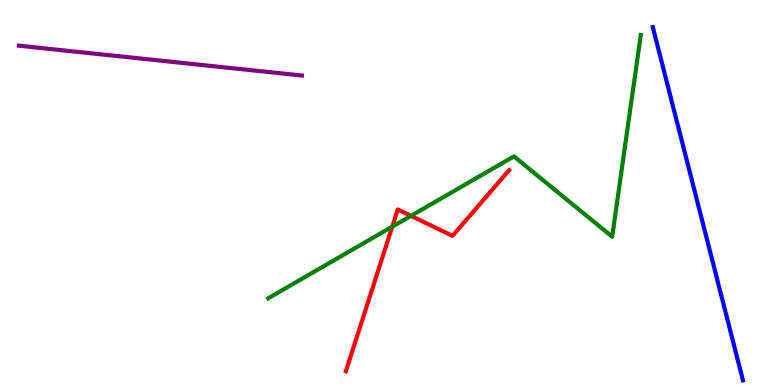[{'lines': ['blue', 'red'], 'intersections': []}, {'lines': ['green', 'red'], 'intersections': [{'x': 5.06, 'y': 4.11}, {'x': 5.3, 'y': 4.39}]}, {'lines': ['purple', 'red'], 'intersections': []}, {'lines': ['blue', 'green'], 'intersections': []}, {'lines': ['blue', 'purple'], 'intersections': []}, {'lines': ['green', 'purple'], 'intersections': []}]